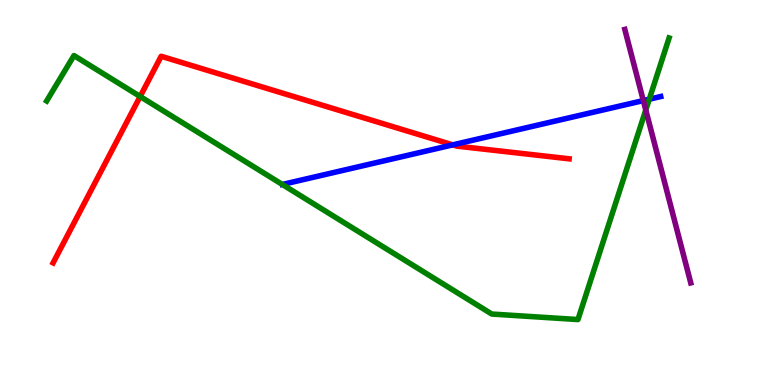[{'lines': ['blue', 'red'], 'intersections': [{'x': 5.84, 'y': 6.24}]}, {'lines': ['green', 'red'], 'intersections': [{'x': 1.81, 'y': 7.49}]}, {'lines': ['purple', 'red'], 'intersections': []}, {'lines': ['blue', 'green'], 'intersections': [{'x': 8.38, 'y': 7.42}]}, {'lines': ['blue', 'purple'], 'intersections': [{'x': 8.3, 'y': 7.39}]}, {'lines': ['green', 'purple'], 'intersections': [{'x': 8.33, 'y': 7.14}]}]